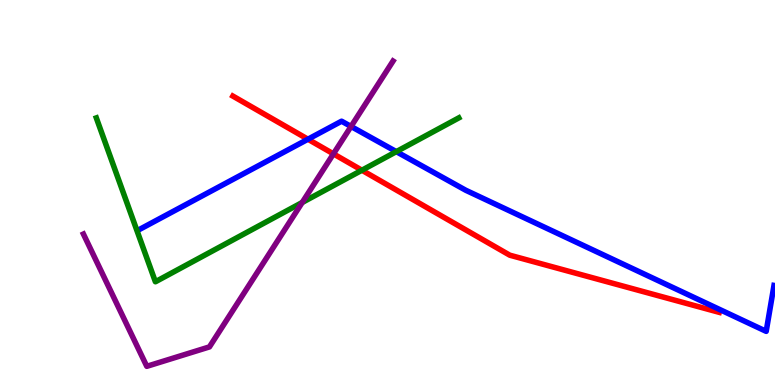[{'lines': ['blue', 'red'], 'intersections': [{'x': 3.97, 'y': 6.38}]}, {'lines': ['green', 'red'], 'intersections': [{'x': 4.67, 'y': 5.58}]}, {'lines': ['purple', 'red'], 'intersections': [{'x': 4.3, 'y': 6.0}]}, {'lines': ['blue', 'green'], 'intersections': [{'x': 5.11, 'y': 6.06}]}, {'lines': ['blue', 'purple'], 'intersections': [{'x': 4.53, 'y': 6.72}]}, {'lines': ['green', 'purple'], 'intersections': [{'x': 3.9, 'y': 4.74}]}]